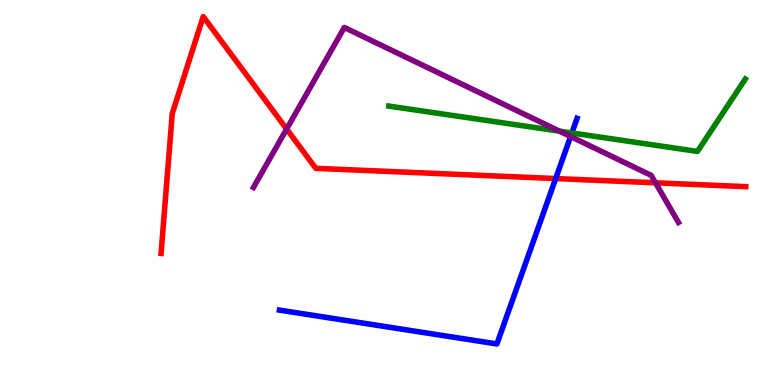[{'lines': ['blue', 'red'], 'intersections': [{'x': 7.17, 'y': 5.36}]}, {'lines': ['green', 'red'], 'intersections': []}, {'lines': ['purple', 'red'], 'intersections': [{'x': 3.7, 'y': 6.65}, {'x': 8.46, 'y': 5.25}]}, {'lines': ['blue', 'green'], 'intersections': [{'x': 7.38, 'y': 6.55}]}, {'lines': ['blue', 'purple'], 'intersections': [{'x': 7.36, 'y': 6.45}]}, {'lines': ['green', 'purple'], 'intersections': [{'x': 7.22, 'y': 6.59}]}]